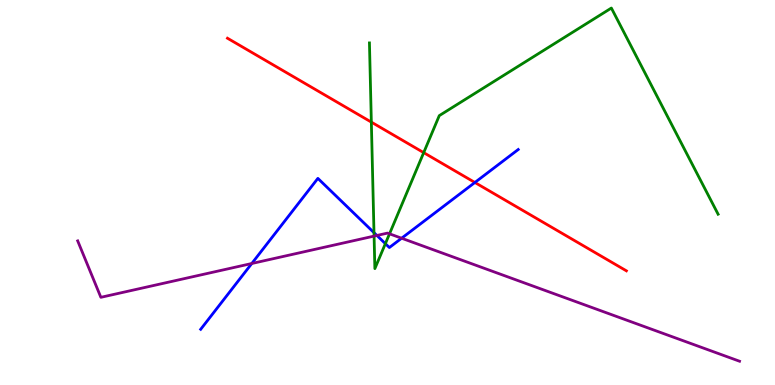[{'lines': ['blue', 'red'], 'intersections': [{'x': 6.13, 'y': 5.26}]}, {'lines': ['green', 'red'], 'intersections': [{'x': 4.79, 'y': 6.83}, {'x': 5.47, 'y': 6.04}]}, {'lines': ['purple', 'red'], 'intersections': []}, {'lines': ['blue', 'green'], 'intersections': [{'x': 4.83, 'y': 3.96}, {'x': 4.97, 'y': 3.67}]}, {'lines': ['blue', 'purple'], 'intersections': [{'x': 3.25, 'y': 3.16}, {'x': 4.86, 'y': 3.88}, {'x': 5.18, 'y': 3.81}]}, {'lines': ['green', 'purple'], 'intersections': [{'x': 4.83, 'y': 3.87}, {'x': 5.03, 'y': 3.93}]}]